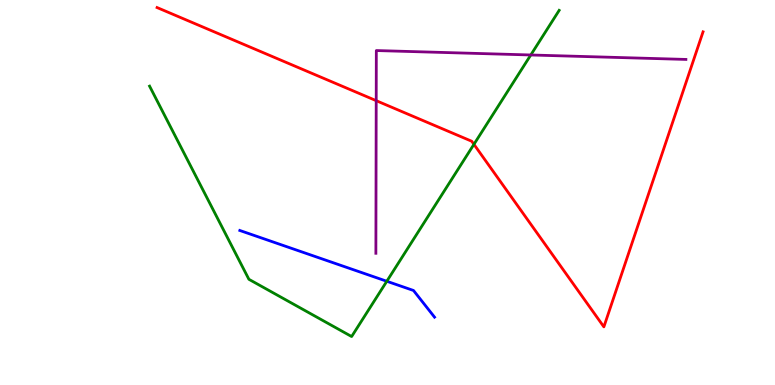[{'lines': ['blue', 'red'], 'intersections': []}, {'lines': ['green', 'red'], 'intersections': [{'x': 6.12, 'y': 6.25}]}, {'lines': ['purple', 'red'], 'intersections': [{'x': 4.85, 'y': 7.39}]}, {'lines': ['blue', 'green'], 'intersections': [{'x': 4.99, 'y': 2.69}]}, {'lines': ['blue', 'purple'], 'intersections': []}, {'lines': ['green', 'purple'], 'intersections': [{'x': 6.85, 'y': 8.57}]}]